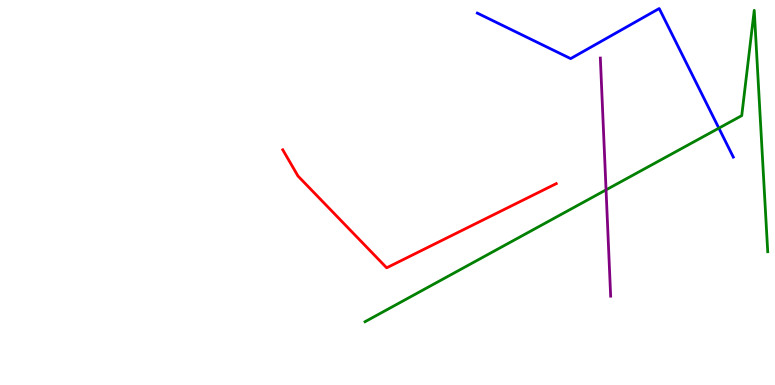[{'lines': ['blue', 'red'], 'intersections': []}, {'lines': ['green', 'red'], 'intersections': []}, {'lines': ['purple', 'red'], 'intersections': []}, {'lines': ['blue', 'green'], 'intersections': [{'x': 9.28, 'y': 6.67}]}, {'lines': ['blue', 'purple'], 'intersections': []}, {'lines': ['green', 'purple'], 'intersections': [{'x': 7.82, 'y': 5.07}]}]